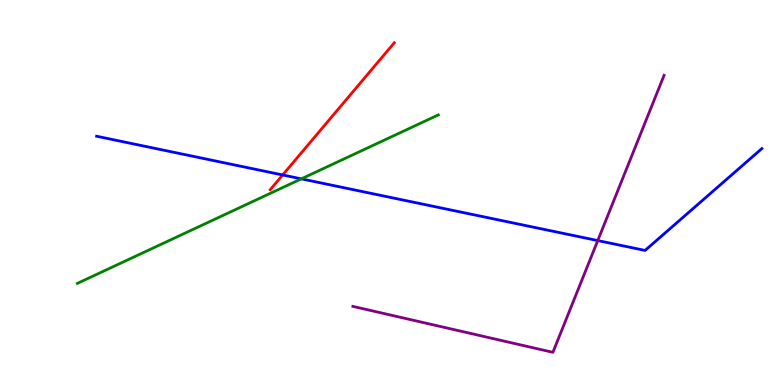[{'lines': ['blue', 'red'], 'intersections': [{'x': 3.65, 'y': 5.46}]}, {'lines': ['green', 'red'], 'intersections': []}, {'lines': ['purple', 'red'], 'intersections': []}, {'lines': ['blue', 'green'], 'intersections': [{'x': 3.89, 'y': 5.35}]}, {'lines': ['blue', 'purple'], 'intersections': [{'x': 7.71, 'y': 3.75}]}, {'lines': ['green', 'purple'], 'intersections': []}]